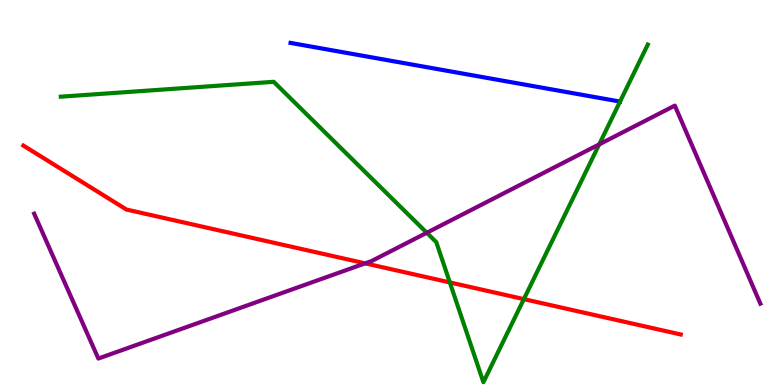[{'lines': ['blue', 'red'], 'intersections': []}, {'lines': ['green', 'red'], 'intersections': [{'x': 5.8, 'y': 2.66}, {'x': 6.76, 'y': 2.23}]}, {'lines': ['purple', 'red'], 'intersections': [{'x': 4.71, 'y': 3.16}]}, {'lines': ['blue', 'green'], 'intersections': []}, {'lines': ['blue', 'purple'], 'intersections': []}, {'lines': ['green', 'purple'], 'intersections': [{'x': 5.51, 'y': 3.95}, {'x': 7.73, 'y': 6.25}]}]